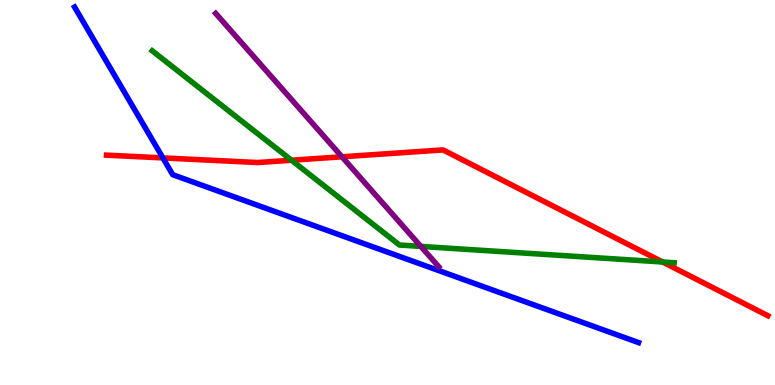[{'lines': ['blue', 'red'], 'intersections': [{'x': 2.1, 'y': 5.9}]}, {'lines': ['green', 'red'], 'intersections': [{'x': 3.76, 'y': 5.84}, {'x': 8.55, 'y': 3.19}]}, {'lines': ['purple', 'red'], 'intersections': [{'x': 4.41, 'y': 5.93}]}, {'lines': ['blue', 'green'], 'intersections': []}, {'lines': ['blue', 'purple'], 'intersections': []}, {'lines': ['green', 'purple'], 'intersections': [{'x': 5.43, 'y': 3.6}]}]